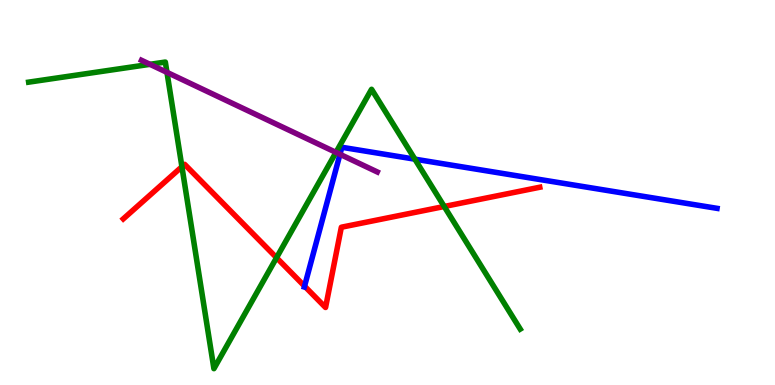[{'lines': ['blue', 'red'], 'intersections': [{'x': 3.93, 'y': 2.57}]}, {'lines': ['green', 'red'], 'intersections': [{'x': 2.35, 'y': 5.67}, {'x': 3.57, 'y': 3.31}, {'x': 5.73, 'y': 4.64}]}, {'lines': ['purple', 'red'], 'intersections': []}, {'lines': ['blue', 'green'], 'intersections': [{'x': 5.35, 'y': 5.87}]}, {'lines': ['blue', 'purple'], 'intersections': [{'x': 4.39, 'y': 5.99}]}, {'lines': ['green', 'purple'], 'intersections': [{'x': 1.94, 'y': 8.33}, {'x': 2.15, 'y': 8.12}, {'x': 4.33, 'y': 6.04}]}]